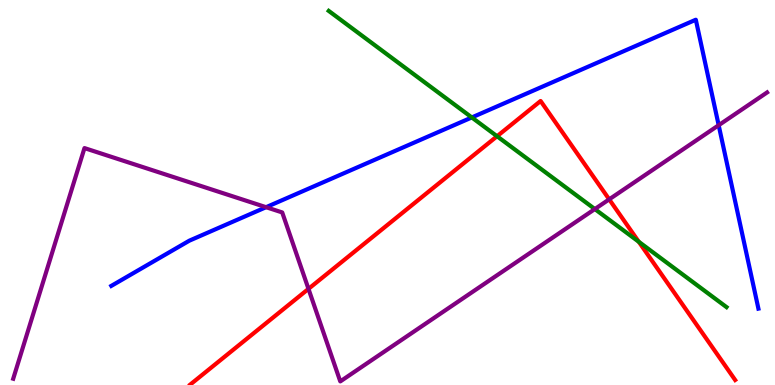[{'lines': ['blue', 'red'], 'intersections': []}, {'lines': ['green', 'red'], 'intersections': [{'x': 6.41, 'y': 6.46}, {'x': 8.24, 'y': 3.72}]}, {'lines': ['purple', 'red'], 'intersections': [{'x': 3.98, 'y': 2.5}, {'x': 7.86, 'y': 4.82}]}, {'lines': ['blue', 'green'], 'intersections': [{'x': 6.09, 'y': 6.95}]}, {'lines': ['blue', 'purple'], 'intersections': [{'x': 3.43, 'y': 4.62}, {'x': 9.27, 'y': 6.75}]}, {'lines': ['green', 'purple'], 'intersections': [{'x': 7.68, 'y': 4.57}]}]